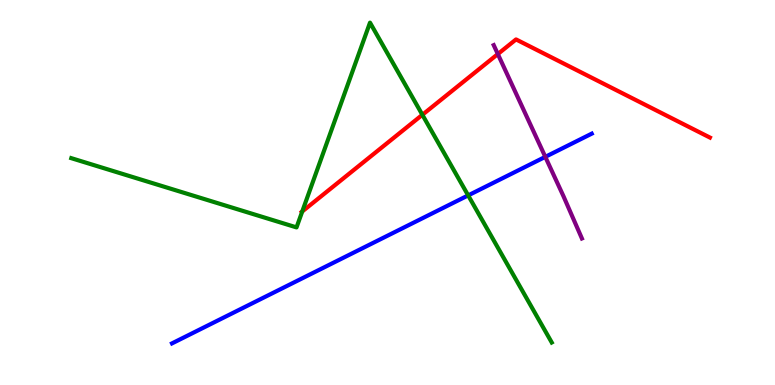[{'lines': ['blue', 'red'], 'intersections': []}, {'lines': ['green', 'red'], 'intersections': [{'x': 3.9, 'y': 4.51}, {'x': 5.45, 'y': 7.02}]}, {'lines': ['purple', 'red'], 'intersections': [{'x': 6.42, 'y': 8.6}]}, {'lines': ['blue', 'green'], 'intersections': [{'x': 6.04, 'y': 4.92}]}, {'lines': ['blue', 'purple'], 'intersections': [{'x': 7.04, 'y': 5.93}]}, {'lines': ['green', 'purple'], 'intersections': []}]